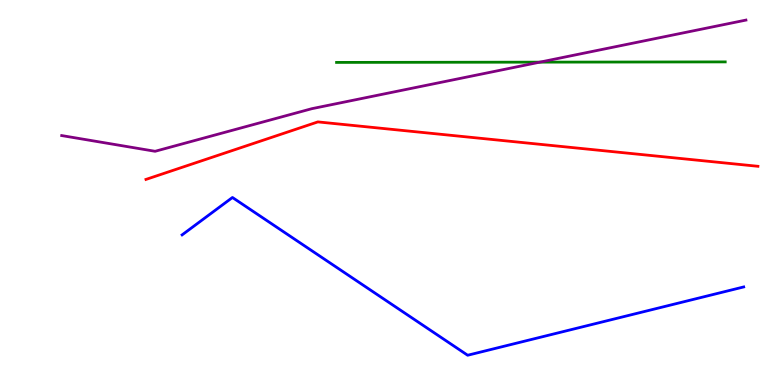[{'lines': ['blue', 'red'], 'intersections': []}, {'lines': ['green', 'red'], 'intersections': []}, {'lines': ['purple', 'red'], 'intersections': []}, {'lines': ['blue', 'green'], 'intersections': []}, {'lines': ['blue', 'purple'], 'intersections': []}, {'lines': ['green', 'purple'], 'intersections': [{'x': 6.97, 'y': 8.39}]}]